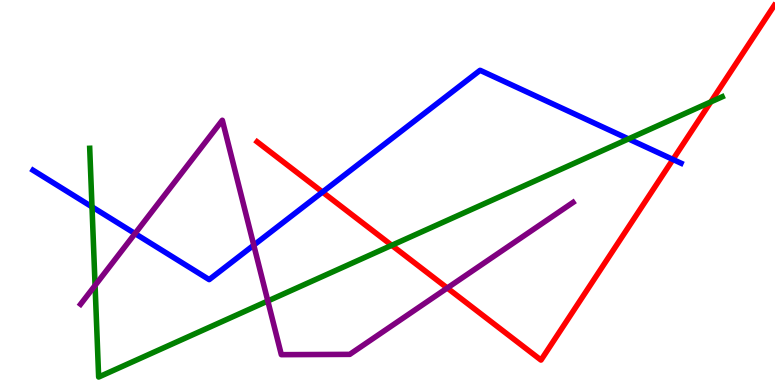[{'lines': ['blue', 'red'], 'intersections': [{'x': 4.16, 'y': 5.01}, {'x': 8.68, 'y': 5.86}]}, {'lines': ['green', 'red'], 'intersections': [{'x': 5.05, 'y': 3.63}, {'x': 9.17, 'y': 7.35}]}, {'lines': ['purple', 'red'], 'intersections': [{'x': 5.77, 'y': 2.52}]}, {'lines': ['blue', 'green'], 'intersections': [{'x': 1.19, 'y': 4.63}, {'x': 8.11, 'y': 6.39}]}, {'lines': ['blue', 'purple'], 'intersections': [{'x': 1.74, 'y': 3.93}, {'x': 3.27, 'y': 3.63}]}, {'lines': ['green', 'purple'], 'intersections': [{'x': 1.23, 'y': 2.59}, {'x': 3.46, 'y': 2.18}]}]